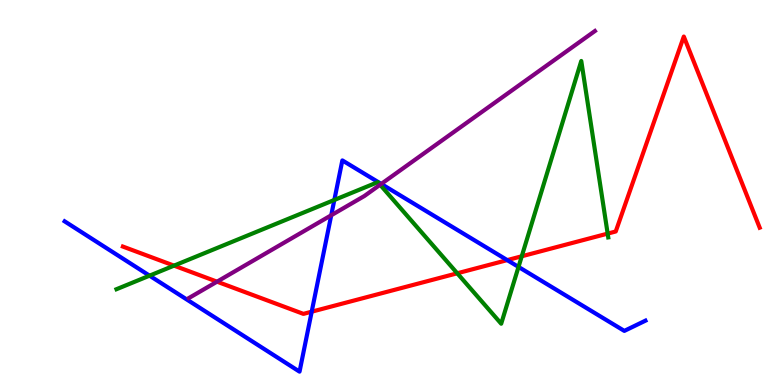[{'lines': ['blue', 'red'], 'intersections': [{'x': 4.02, 'y': 1.9}, {'x': 6.55, 'y': 3.24}]}, {'lines': ['green', 'red'], 'intersections': [{'x': 2.25, 'y': 3.1}, {'x': 5.9, 'y': 2.9}, {'x': 6.73, 'y': 3.34}, {'x': 7.84, 'y': 3.93}]}, {'lines': ['purple', 'red'], 'intersections': [{'x': 2.8, 'y': 2.68}]}, {'lines': ['blue', 'green'], 'intersections': [{'x': 1.93, 'y': 2.84}, {'x': 4.31, 'y': 4.81}, {'x': 6.69, 'y': 3.07}]}, {'lines': ['blue', 'purple'], 'intersections': [{'x': 4.27, 'y': 4.41}, {'x': 4.92, 'y': 5.22}]}, {'lines': ['green', 'purple'], 'intersections': [{'x': 4.9, 'y': 5.2}]}]